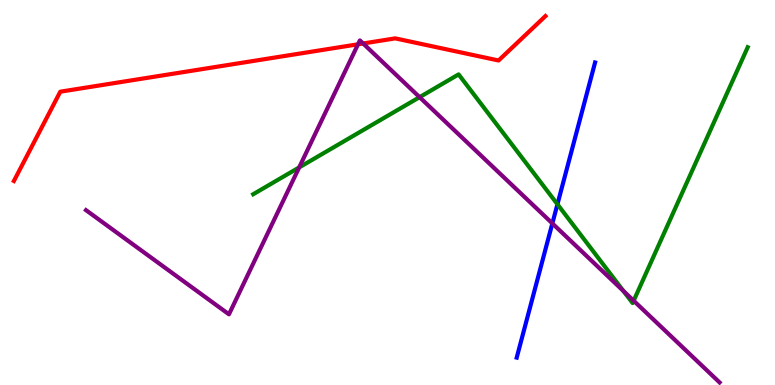[{'lines': ['blue', 'red'], 'intersections': []}, {'lines': ['green', 'red'], 'intersections': []}, {'lines': ['purple', 'red'], 'intersections': [{'x': 4.62, 'y': 8.85}, {'x': 4.69, 'y': 8.87}]}, {'lines': ['blue', 'green'], 'intersections': [{'x': 7.19, 'y': 4.69}]}, {'lines': ['blue', 'purple'], 'intersections': [{'x': 7.13, 'y': 4.2}]}, {'lines': ['green', 'purple'], 'intersections': [{'x': 3.86, 'y': 5.65}, {'x': 5.41, 'y': 7.48}, {'x': 8.04, 'y': 2.44}, {'x': 8.18, 'y': 2.19}]}]